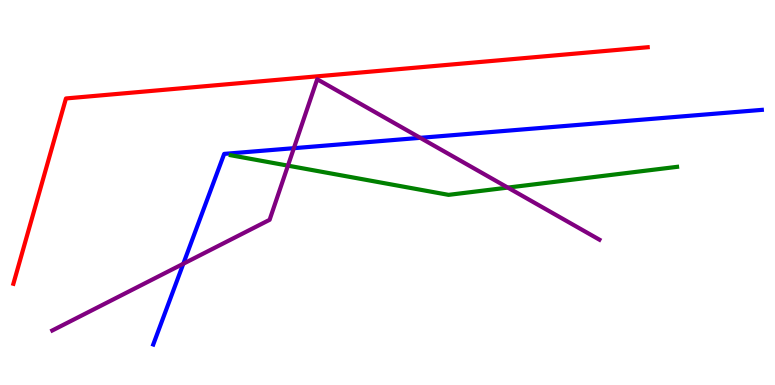[{'lines': ['blue', 'red'], 'intersections': []}, {'lines': ['green', 'red'], 'intersections': []}, {'lines': ['purple', 'red'], 'intersections': []}, {'lines': ['blue', 'green'], 'intersections': []}, {'lines': ['blue', 'purple'], 'intersections': [{'x': 2.37, 'y': 3.15}, {'x': 3.79, 'y': 6.15}, {'x': 5.42, 'y': 6.42}]}, {'lines': ['green', 'purple'], 'intersections': [{'x': 3.72, 'y': 5.7}, {'x': 6.55, 'y': 5.13}]}]